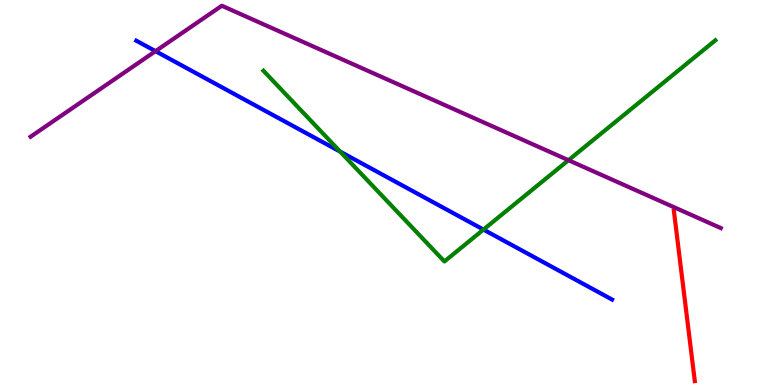[{'lines': ['blue', 'red'], 'intersections': []}, {'lines': ['green', 'red'], 'intersections': []}, {'lines': ['purple', 'red'], 'intersections': []}, {'lines': ['blue', 'green'], 'intersections': [{'x': 4.39, 'y': 6.06}, {'x': 6.24, 'y': 4.04}]}, {'lines': ['blue', 'purple'], 'intersections': [{'x': 2.01, 'y': 8.67}]}, {'lines': ['green', 'purple'], 'intersections': [{'x': 7.34, 'y': 5.84}]}]